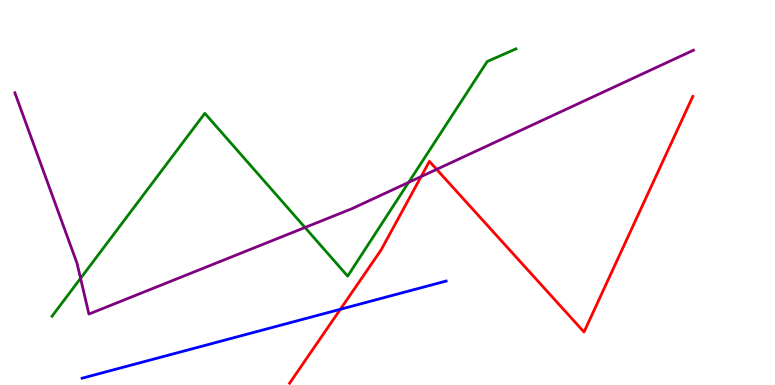[{'lines': ['blue', 'red'], 'intersections': [{'x': 4.39, 'y': 1.97}]}, {'lines': ['green', 'red'], 'intersections': []}, {'lines': ['purple', 'red'], 'intersections': [{'x': 5.43, 'y': 5.41}, {'x': 5.63, 'y': 5.6}]}, {'lines': ['blue', 'green'], 'intersections': []}, {'lines': ['blue', 'purple'], 'intersections': []}, {'lines': ['green', 'purple'], 'intersections': [{'x': 1.04, 'y': 2.77}, {'x': 3.94, 'y': 4.09}, {'x': 5.27, 'y': 5.26}]}]